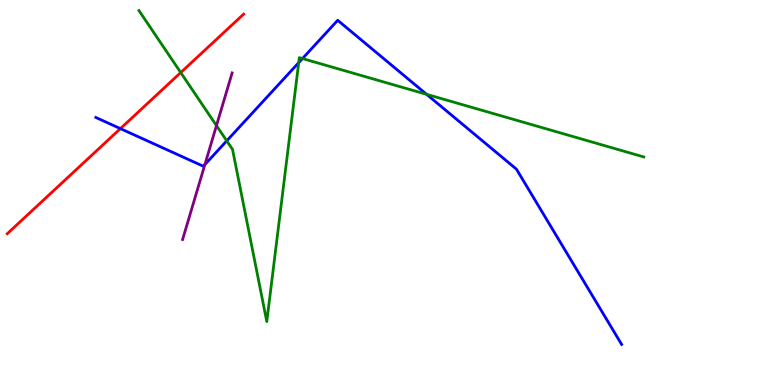[{'lines': ['blue', 'red'], 'intersections': [{'x': 1.55, 'y': 6.66}]}, {'lines': ['green', 'red'], 'intersections': [{'x': 2.33, 'y': 8.12}]}, {'lines': ['purple', 'red'], 'intersections': []}, {'lines': ['blue', 'green'], 'intersections': [{'x': 2.93, 'y': 6.34}, {'x': 3.85, 'y': 8.37}, {'x': 3.9, 'y': 8.48}, {'x': 5.5, 'y': 7.55}]}, {'lines': ['blue', 'purple'], 'intersections': [{'x': 2.64, 'y': 5.72}]}, {'lines': ['green', 'purple'], 'intersections': [{'x': 2.79, 'y': 6.74}]}]